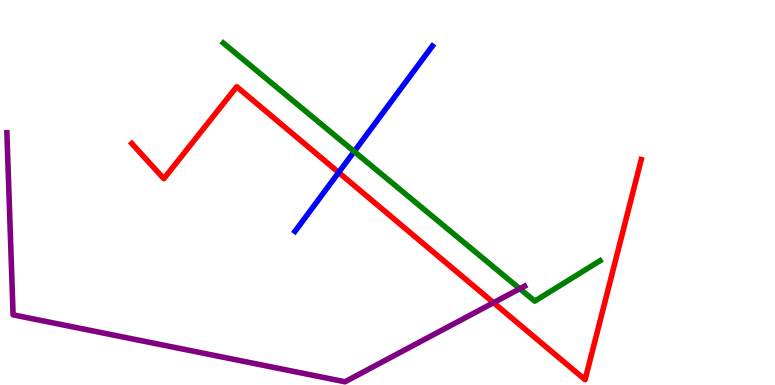[{'lines': ['blue', 'red'], 'intersections': [{'x': 4.37, 'y': 5.52}]}, {'lines': ['green', 'red'], 'intersections': []}, {'lines': ['purple', 'red'], 'intersections': [{'x': 6.37, 'y': 2.14}]}, {'lines': ['blue', 'green'], 'intersections': [{'x': 4.57, 'y': 6.06}]}, {'lines': ['blue', 'purple'], 'intersections': []}, {'lines': ['green', 'purple'], 'intersections': [{'x': 6.71, 'y': 2.5}]}]